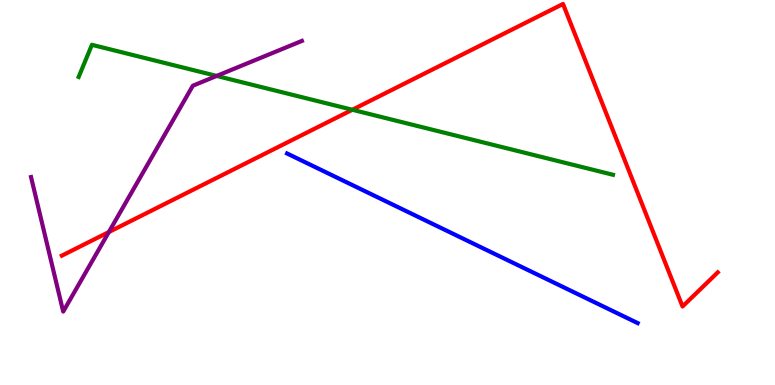[{'lines': ['blue', 'red'], 'intersections': []}, {'lines': ['green', 'red'], 'intersections': [{'x': 4.55, 'y': 7.15}]}, {'lines': ['purple', 'red'], 'intersections': [{'x': 1.4, 'y': 3.97}]}, {'lines': ['blue', 'green'], 'intersections': []}, {'lines': ['blue', 'purple'], 'intersections': []}, {'lines': ['green', 'purple'], 'intersections': [{'x': 2.8, 'y': 8.03}]}]